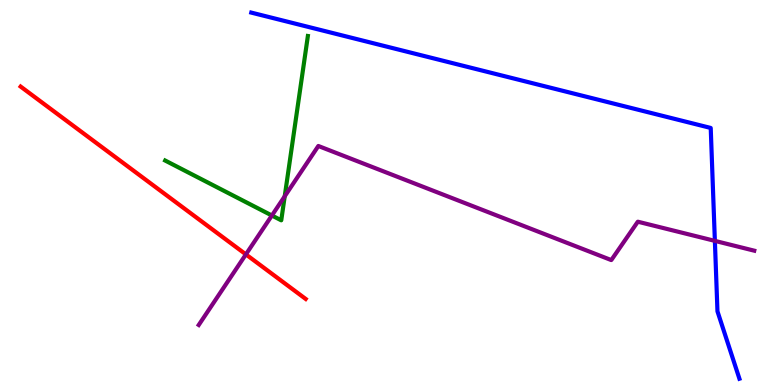[{'lines': ['blue', 'red'], 'intersections': []}, {'lines': ['green', 'red'], 'intersections': []}, {'lines': ['purple', 'red'], 'intersections': [{'x': 3.17, 'y': 3.39}]}, {'lines': ['blue', 'green'], 'intersections': []}, {'lines': ['blue', 'purple'], 'intersections': [{'x': 9.22, 'y': 3.74}]}, {'lines': ['green', 'purple'], 'intersections': [{'x': 3.51, 'y': 4.4}, {'x': 3.67, 'y': 4.9}]}]